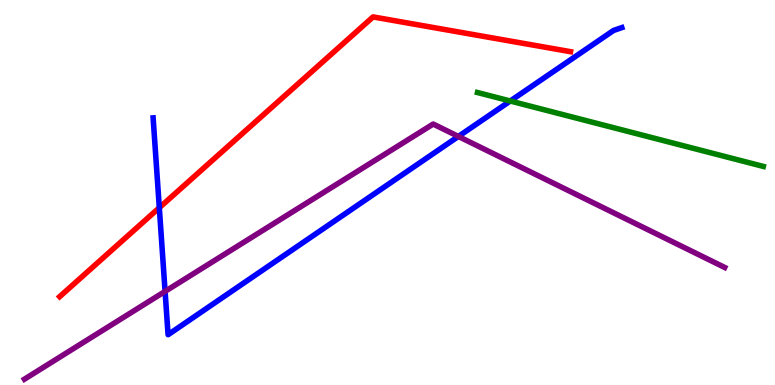[{'lines': ['blue', 'red'], 'intersections': [{'x': 2.06, 'y': 4.61}]}, {'lines': ['green', 'red'], 'intersections': []}, {'lines': ['purple', 'red'], 'intersections': []}, {'lines': ['blue', 'green'], 'intersections': [{'x': 6.58, 'y': 7.38}]}, {'lines': ['blue', 'purple'], 'intersections': [{'x': 2.13, 'y': 2.43}, {'x': 5.91, 'y': 6.46}]}, {'lines': ['green', 'purple'], 'intersections': []}]